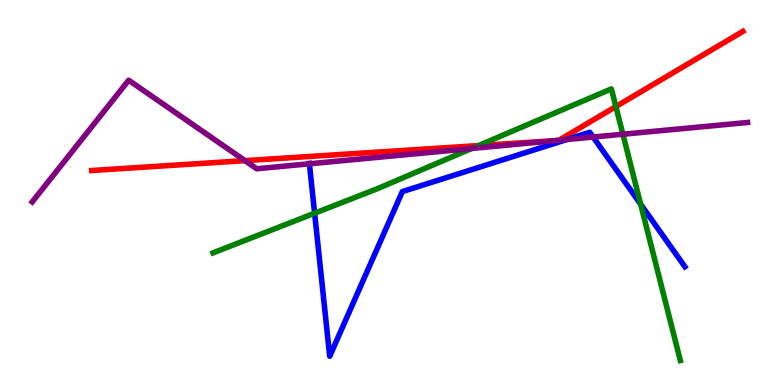[{'lines': ['blue', 'red'], 'intersections': []}, {'lines': ['green', 'red'], 'intersections': [{'x': 6.17, 'y': 6.22}, {'x': 7.95, 'y': 7.23}]}, {'lines': ['purple', 'red'], 'intersections': [{'x': 3.16, 'y': 5.83}, {'x': 7.15, 'y': 6.34}, {'x': 7.21, 'y': 6.36}]}, {'lines': ['blue', 'green'], 'intersections': [{'x': 4.06, 'y': 4.46}, {'x': 8.27, 'y': 4.7}]}, {'lines': ['blue', 'purple'], 'intersections': [{'x': 3.99, 'y': 5.75}, {'x': 7.31, 'y': 6.38}, {'x': 7.65, 'y': 6.44}]}, {'lines': ['green', 'purple'], 'intersections': [{'x': 6.09, 'y': 6.14}, {'x': 8.04, 'y': 6.51}]}]